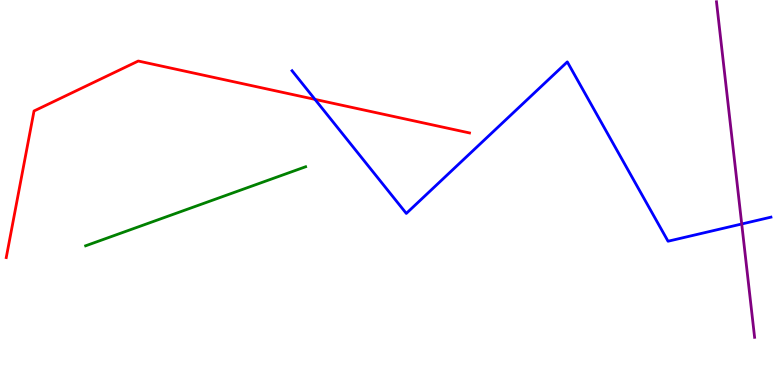[{'lines': ['blue', 'red'], 'intersections': [{'x': 4.06, 'y': 7.42}]}, {'lines': ['green', 'red'], 'intersections': []}, {'lines': ['purple', 'red'], 'intersections': []}, {'lines': ['blue', 'green'], 'intersections': []}, {'lines': ['blue', 'purple'], 'intersections': [{'x': 9.57, 'y': 4.18}]}, {'lines': ['green', 'purple'], 'intersections': []}]